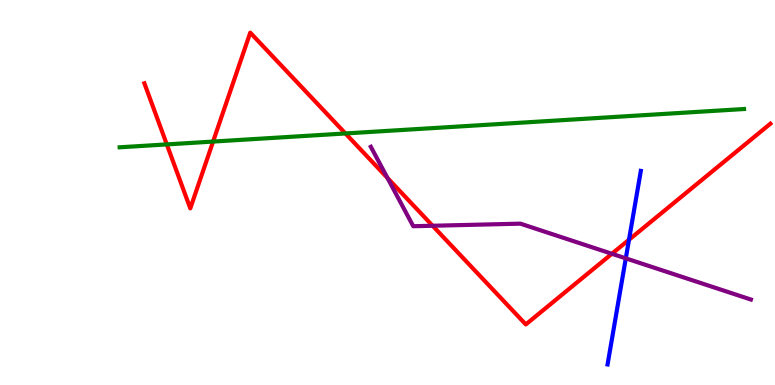[{'lines': ['blue', 'red'], 'intersections': [{'x': 8.12, 'y': 3.77}]}, {'lines': ['green', 'red'], 'intersections': [{'x': 2.15, 'y': 6.25}, {'x': 2.75, 'y': 6.32}, {'x': 4.46, 'y': 6.53}]}, {'lines': ['purple', 'red'], 'intersections': [{'x': 5.0, 'y': 5.38}, {'x': 5.58, 'y': 4.14}, {'x': 7.9, 'y': 3.41}]}, {'lines': ['blue', 'green'], 'intersections': []}, {'lines': ['blue', 'purple'], 'intersections': [{'x': 8.07, 'y': 3.29}]}, {'lines': ['green', 'purple'], 'intersections': []}]